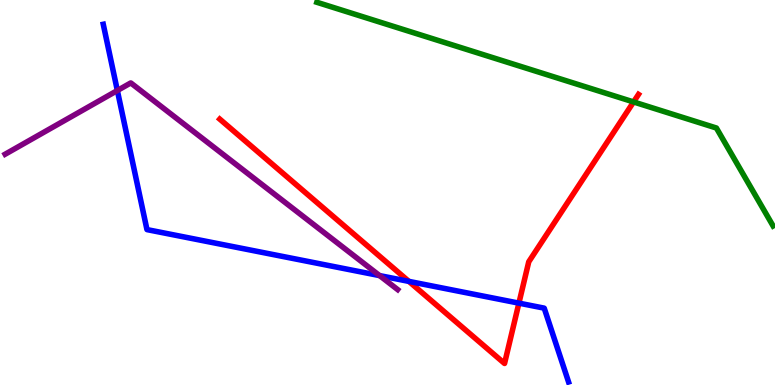[{'lines': ['blue', 'red'], 'intersections': [{'x': 5.28, 'y': 2.69}, {'x': 6.7, 'y': 2.13}]}, {'lines': ['green', 'red'], 'intersections': [{'x': 8.18, 'y': 7.35}]}, {'lines': ['purple', 'red'], 'intersections': []}, {'lines': ['blue', 'green'], 'intersections': []}, {'lines': ['blue', 'purple'], 'intersections': [{'x': 1.51, 'y': 7.65}, {'x': 4.9, 'y': 2.84}]}, {'lines': ['green', 'purple'], 'intersections': []}]